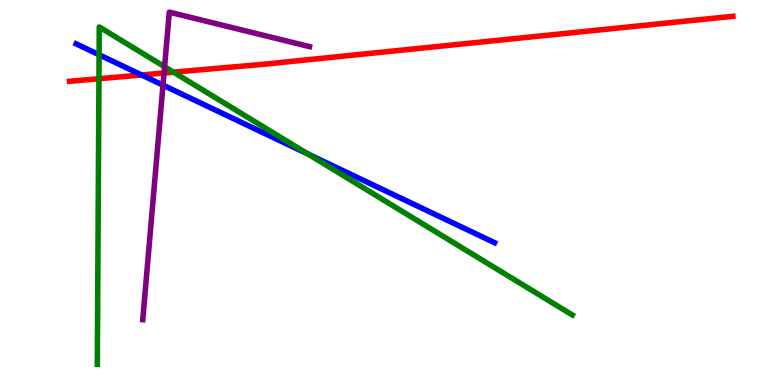[{'lines': ['blue', 'red'], 'intersections': [{'x': 1.83, 'y': 8.05}]}, {'lines': ['green', 'red'], 'intersections': [{'x': 1.28, 'y': 7.96}, {'x': 2.24, 'y': 8.13}]}, {'lines': ['purple', 'red'], 'intersections': [{'x': 2.12, 'y': 8.1}]}, {'lines': ['blue', 'green'], 'intersections': [{'x': 1.28, 'y': 8.58}, {'x': 3.97, 'y': 6.0}]}, {'lines': ['blue', 'purple'], 'intersections': [{'x': 2.1, 'y': 7.79}]}, {'lines': ['green', 'purple'], 'intersections': [{'x': 2.12, 'y': 8.27}]}]